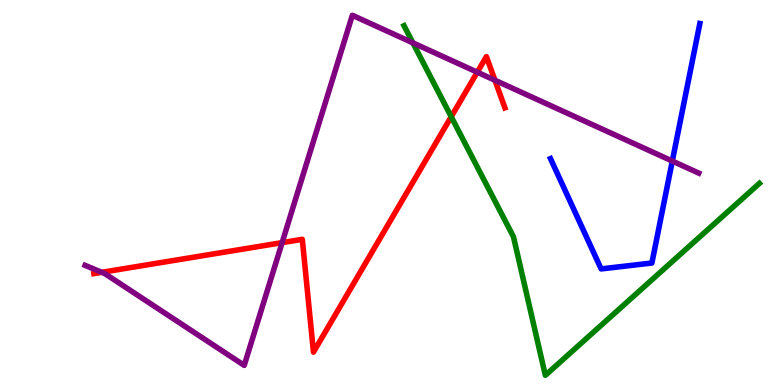[{'lines': ['blue', 'red'], 'intersections': []}, {'lines': ['green', 'red'], 'intersections': [{'x': 5.82, 'y': 6.97}]}, {'lines': ['purple', 'red'], 'intersections': [{'x': 1.31, 'y': 2.93}, {'x': 3.64, 'y': 3.7}, {'x': 6.16, 'y': 8.12}, {'x': 6.39, 'y': 7.92}]}, {'lines': ['blue', 'green'], 'intersections': []}, {'lines': ['blue', 'purple'], 'intersections': [{'x': 8.67, 'y': 5.82}]}, {'lines': ['green', 'purple'], 'intersections': [{'x': 5.33, 'y': 8.89}]}]